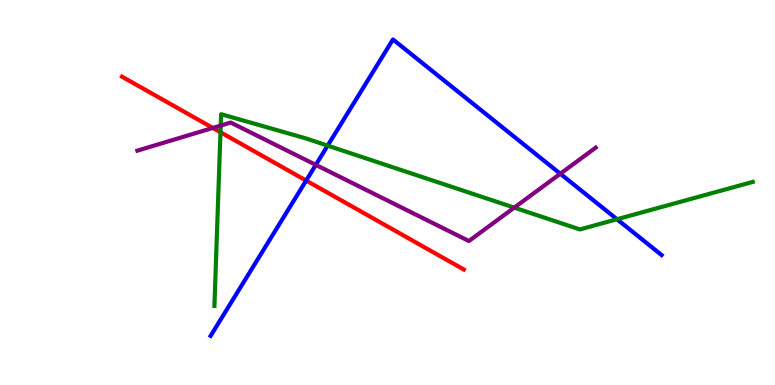[{'lines': ['blue', 'red'], 'intersections': [{'x': 3.95, 'y': 5.31}]}, {'lines': ['green', 'red'], 'intersections': [{'x': 2.84, 'y': 6.57}]}, {'lines': ['purple', 'red'], 'intersections': [{'x': 2.75, 'y': 6.68}]}, {'lines': ['blue', 'green'], 'intersections': [{'x': 4.23, 'y': 6.22}, {'x': 7.96, 'y': 4.31}]}, {'lines': ['blue', 'purple'], 'intersections': [{'x': 4.07, 'y': 5.72}, {'x': 7.23, 'y': 5.49}]}, {'lines': ['green', 'purple'], 'intersections': [{'x': 2.85, 'y': 6.74}, {'x': 6.64, 'y': 4.61}]}]